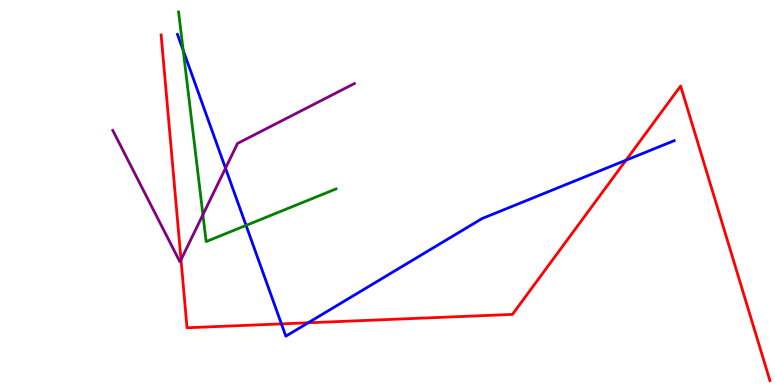[{'lines': ['blue', 'red'], 'intersections': [{'x': 3.63, 'y': 1.59}, {'x': 3.98, 'y': 1.62}, {'x': 8.08, 'y': 5.84}]}, {'lines': ['green', 'red'], 'intersections': []}, {'lines': ['purple', 'red'], 'intersections': [{'x': 2.34, 'y': 3.25}]}, {'lines': ['blue', 'green'], 'intersections': [{'x': 2.36, 'y': 8.69}, {'x': 3.17, 'y': 4.15}]}, {'lines': ['blue', 'purple'], 'intersections': [{'x': 2.91, 'y': 5.63}]}, {'lines': ['green', 'purple'], 'intersections': [{'x': 2.62, 'y': 4.42}]}]